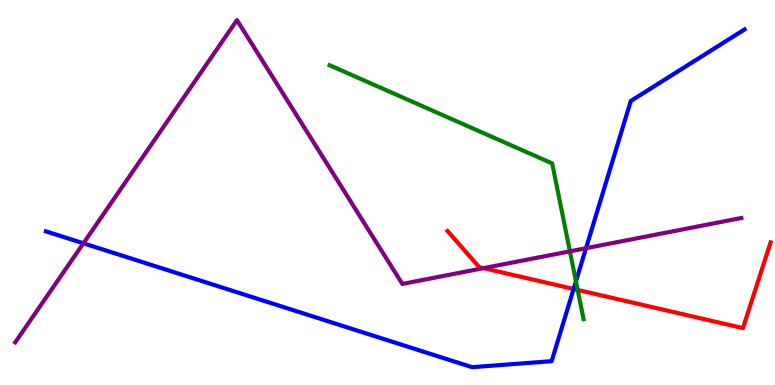[{'lines': ['blue', 'red'], 'intersections': [{'x': 7.4, 'y': 2.49}]}, {'lines': ['green', 'red'], 'intersections': [{'x': 7.45, 'y': 2.47}]}, {'lines': ['purple', 'red'], 'intersections': [{'x': 6.24, 'y': 3.04}]}, {'lines': ['blue', 'green'], 'intersections': [{'x': 7.43, 'y': 2.69}]}, {'lines': ['blue', 'purple'], 'intersections': [{'x': 1.08, 'y': 3.68}, {'x': 7.56, 'y': 3.55}]}, {'lines': ['green', 'purple'], 'intersections': [{'x': 7.35, 'y': 3.47}]}]